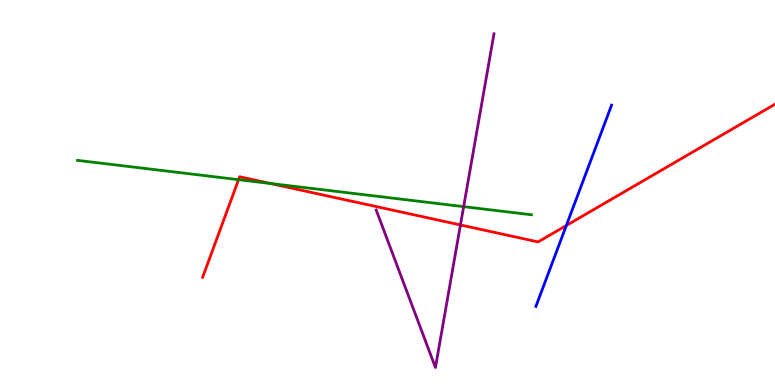[{'lines': ['blue', 'red'], 'intersections': [{'x': 7.31, 'y': 4.14}]}, {'lines': ['green', 'red'], 'intersections': [{'x': 3.08, 'y': 5.33}, {'x': 3.49, 'y': 5.23}]}, {'lines': ['purple', 'red'], 'intersections': [{'x': 5.94, 'y': 4.16}]}, {'lines': ['blue', 'green'], 'intersections': []}, {'lines': ['blue', 'purple'], 'intersections': []}, {'lines': ['green', 'purple'], 'intersections': [{'x': 5.98, 'y': 4.63}]}]